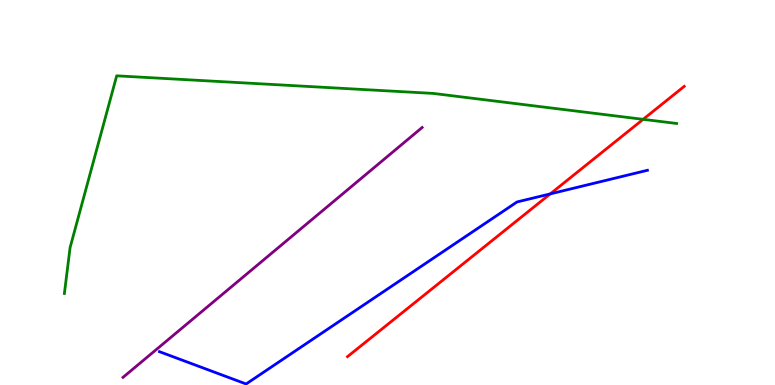[{'lines': ['blue', 'red'], 'intersections': [{'x': 7.1, 'y': 4.96}]}, {'lines': ['green', 'red'], 'intersections': [{'x': 8.3, 'y': 6.9}]}, {'lines': ['purple', 'red'], 'intersections': []}, {'lines': ['blue', 'green'], 'intersections': []}, {'lines': ['blue', 'purple'], 'intersections': []}, {'lines': ['green', 'purple'], 'intersections': []}]